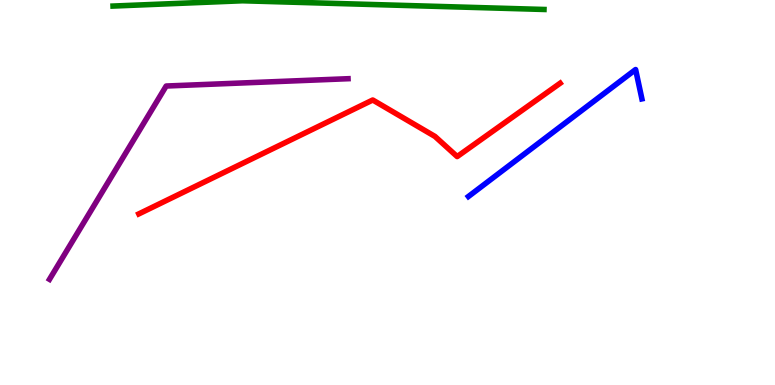[{'lines': ['blue', 'red'], 'intersections': []}, {'lines': ['green', 'red'], 'intersections': []}, {'lines': ['purple', 'red'], 'intersections': []}, {'lines': ['blue', 'green'], 'intersections': []}, {'lines': ['blue', 'purple'], 'intersections': []}, {'lines': ['green', 'purple'], 'intersections': []}]